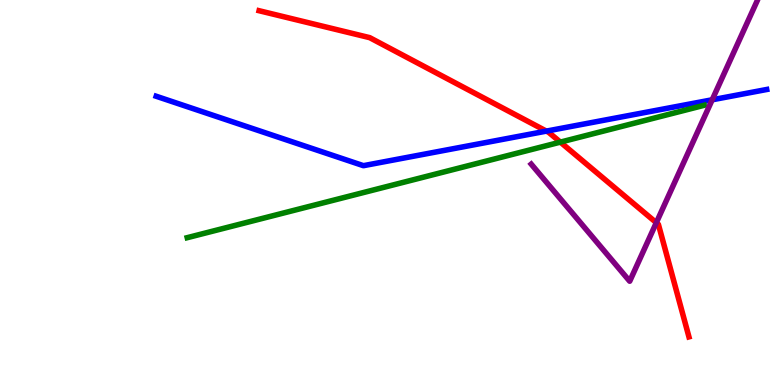[{'lines': ['blue', 'red'], 'intersections': [{'x': 7.05, 'y': 6.59}]}, {'lines': ['green', 'red'], 'intersections': [{'x': 7.23, 'y': 6.31}]}, {'lines': ['purple', 'red'], 'intersections': [{'x': 8.47, 'y': 4.22}]}, {'lines': ['blue', 'green'], 'intersections': []}, {'lines': ['blue', 'purple'], 'intersections': [{'x': 9.19, 'y': 7.41}]}, {'lines': ['green', 'purple'], 'intersections': []}]